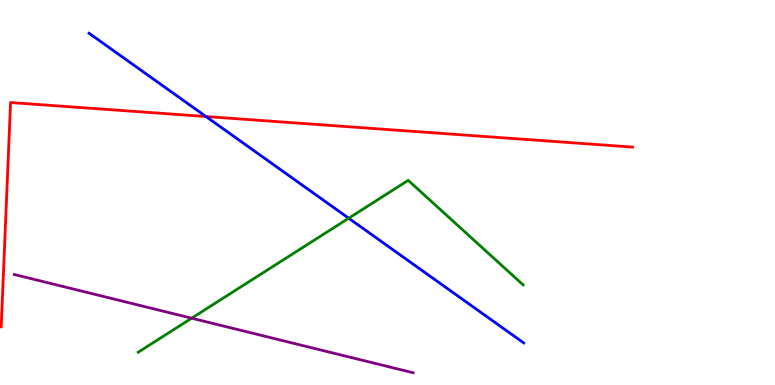[{'lines': ['blue', 'red'], 'intersections': [{'x': 2.66, 'y': 6.97}]}, {'lines': ['green', 'red'], 'intersections': []}, {'lines': ['purple', 'red'], 'intersections': []}, {'lines': ['blue', 'green'], 'intersections': [{'x': 4.5, 'y': 4.33}]}, {'lines': ['blue', 'purple'], 'intersections': []}, {'lines': ['green', 'purple'], 'intersections': [{'x': 2.47, 'y': 1.74}]}]